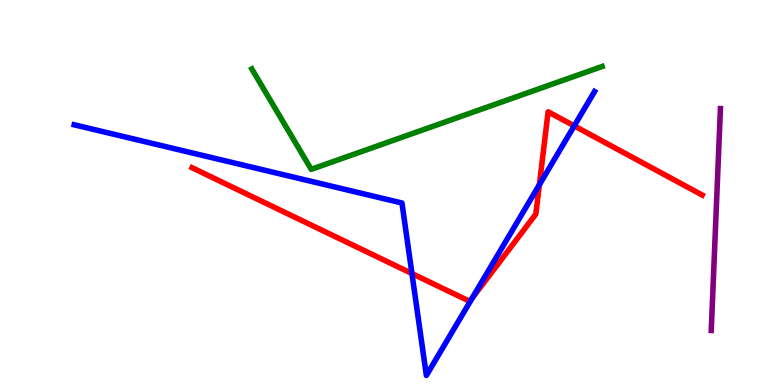[{'lines': ['blue', 'red'], 'intersections': [{'x': 5.32, 'y': 2.9}, {'x': 6.09, 'y': 2.26}, {'x': 6.96, 'y': 5.2}, {'x': 7.41, 'y': 6.73}]}, {'lines': ['green', 'red'], 'intersections': []}, {'lines': ['purple', 'red'], 'intersections': []}, {'lines': ['blue', 'green'], 'intersections': []}, {'lines': ['blue', 'purple'], 'intersections': []}, {'lines': ['green', 'purple'], 'intersections': []}]